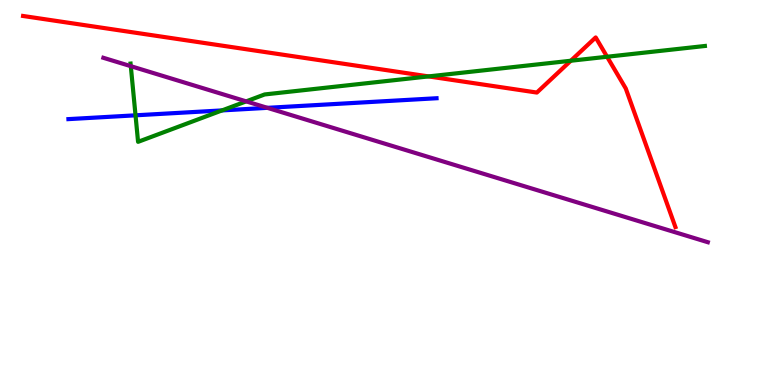[{'lines': ['blue', 'red'], 'intersections': []}, {'lines': ['green', 'red'], 'intersections': [{'x': 5.53, 'y': 8.02}, {'x': 7.37, 'y': 8.42}, {'x': 7.83, 'y': 8.53}]}, {'lines': ['purple', 'red'], 'intersections': []}, {'lines': ['blue', 'green'], 'intersections': [{'x': 1.75, 'y': 7.0}, {'x': 2.86, 'y': 7.13}]}, {'lines': ['blue', 'purple'], 'intersections': [{'x': 3.45, 'y': 7.2}]}, {'lines': ['green', 'purple'], 'intersections': [{'x': 1.69, 'y': 8.28}, {'x': 3.18, 'y': 7.37}]}]